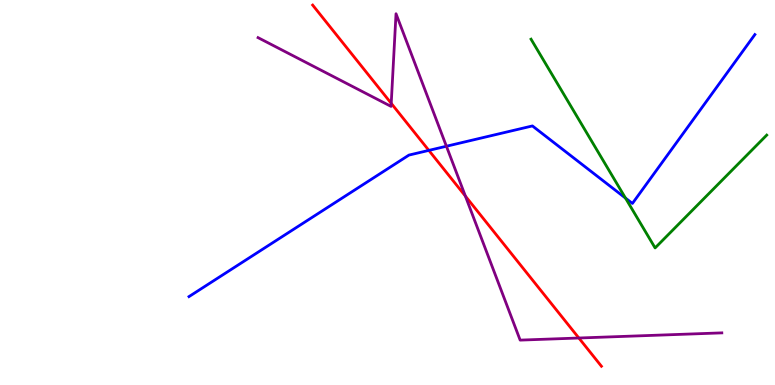[{'lines': ['blue', 'red'], 'intersections': [{'x': 5.53, 'y': 6.09}]}, {'lines': ['green', 'red'], 'intersections': []}, {'lines': ['purple', 'red'], 'intersections': [{'x': 5.05, 'y': 7.32}, {'x': 6.0, 'y': 4.91}, {'x': 7.47, 'y': 1.22}]}, {'lines': ['blue', 'green'], 'intersections': [{'x': 8.07, 'y': 4.85}]}, {'lines': ['blue', 'purple'], 'intersections': [{'x': 5.76, 'y': 6.2}]}, {'lines': ['green', 'purple'], 'intersections': []}]